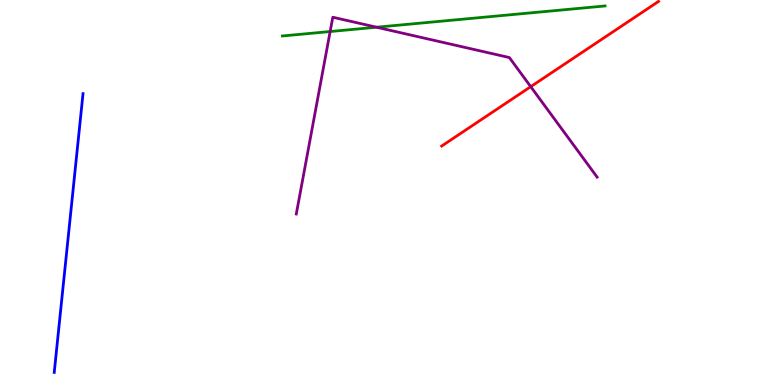[{'lines': ['blue', 'red'], 'intersections': []}, {'lines': ['green', 'red'], 'intersections': []}, {'lines': ['purple', 'red'], 'intersections': [{'x': 6.85, 'y': 7.75}]}, {'lines': ['blue', 'green'], 'intersections': []}, {'lines': ['blue', 'purple'], 'intersections': []}, {'lines': ['green', 'purple'], 'intersections': [{'x': 4.26, 'y': 9.18}, {'x': 4.86, 'y': 9.29}]}]